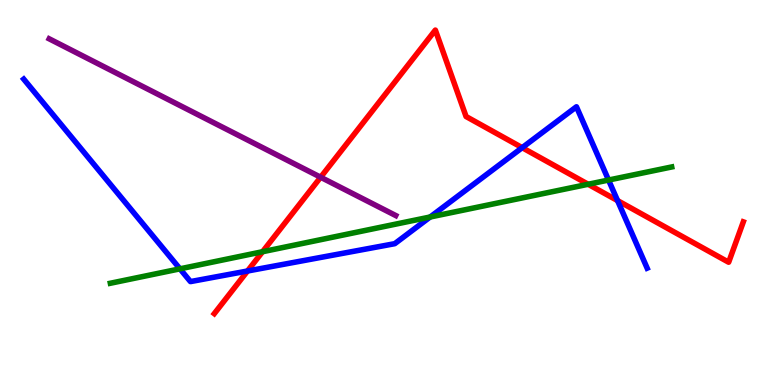[{'lines': ['blue', 'red'], 'intersections': [{'x': 3.19, 'y': 2.96}, {'x': 6.74, 'y': 6.16}, {'x': 7.97, 'y': 4.79}]}, {'lines': ['green', 'red'], 'intersections': [{'x': 3.39, 'y': 3.46}, {'x': 7.59, 'y': 5.21}]}, {'lines': ['purple', 'red'], 'intersections': [{'x': 4.14, 'y': 5.4}]}, {'lines': ['blue', 'green'], 'intersections': [{'x': 2.32, 'y': 3.02}, {'x': 5.55, 'y': 4.36}, {'x': 7.85, 'y': 5.32}]}, {'lines': ['blue', 'purple'], 'intersections': []}, {'lines': ['green', 'purple'], 'intersections': []}]